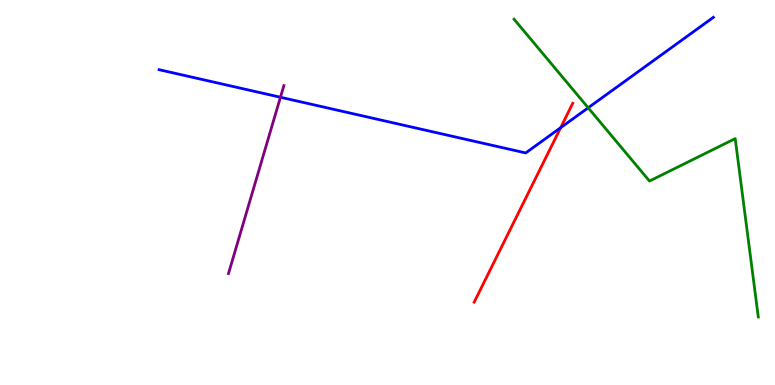[{'lines': ['blue', 'red'], 'intersections': [{'x': 7.23, 'y': 6.68}]}, {'lines': ['green', 'red'], 'intersections': []}, {'lines': ['purple', 'red'], 'intersections': []}, {'lines': ['blue', 'green'], 'intersections': [{'x': 7.59, 'y': 7.2}]}, {'lines': ['blue', 'purple'], 'intersections': [{'x': 3.62, 'y': 7.47}]}, {'lines': ['green', 'purple'], 'intersections': []}]